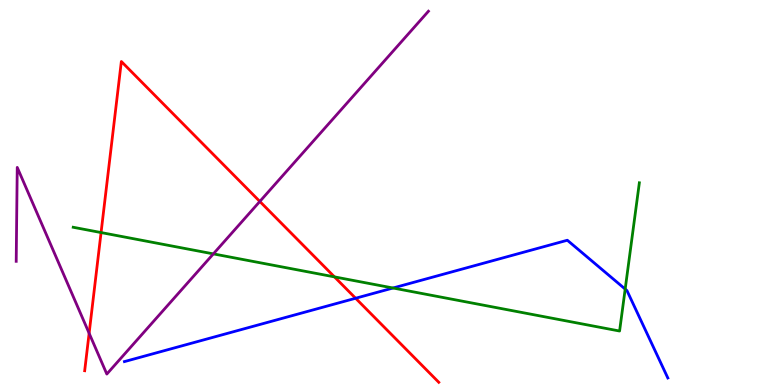[{'lines': ['blue', 'red'], 'intersections': [{'x': 4.59, 'y': 2.25}]}, {'lines': ['green', 'red'], 'intersections': [{'x': 1.3, 'y': 3.96}, {'x': 4.32, 'y': 2.81}]}, {'lines': ['purple', 'red'], 'intersections': [{'x': 1.15, 'y': 1.34}, {'x': 3.35, 'y': 4.77}]}, {'lines': ['blue', 'green'], 'intersections': [{'x': 5.07, 'y': 2.52}, {'x': 8.07, 'y': 2.49}]}, {'lines': ['blue', 'purple'], 'intersections': []}, {'lines': ['green', 'purple'], 'intersections': [{'x': 2.75, 'y': 3.41}]}]